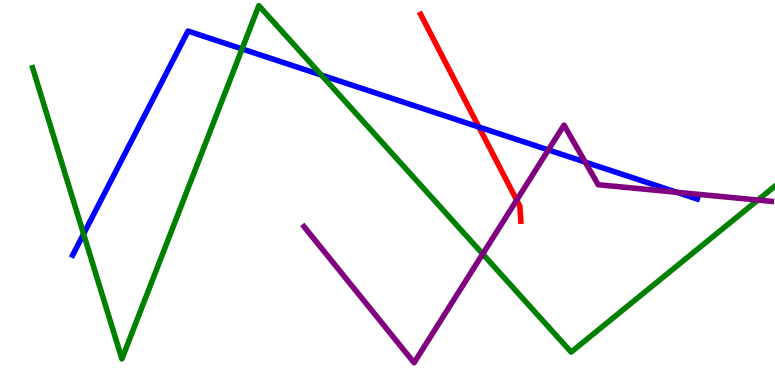[{'lines': ['blue', 'red'], 'intersections': [{'x': 6.18, 'y': 6.7}]}, {'lines': ['green', 'red'], 'intersections': []}, {'lines': ['purple', 'red'], 'intersections': [{'x': 6.67, 'y': 4.8}]}, {'lines': ['blue', 'green'], 'intersections': [{'x': 1.08, 'y': 3.92}, {'x': 3.12, 'y': 8.73}, {'x': 4.15, 'y': 8.05}]}, {'lines': ['blue', 'purple'], 'intersections': [{'x': 7.08, 'y': 6.11}, {'x': 7.55, 'y': 5.79}, {'x': 8.73, 'y': 5.01}]}, {'lines': ['green', 'purple'], 'intersections': [{'x': 6.23, 'y': 3.4}, {'x': 9.78, 'y': 4.8}]}]